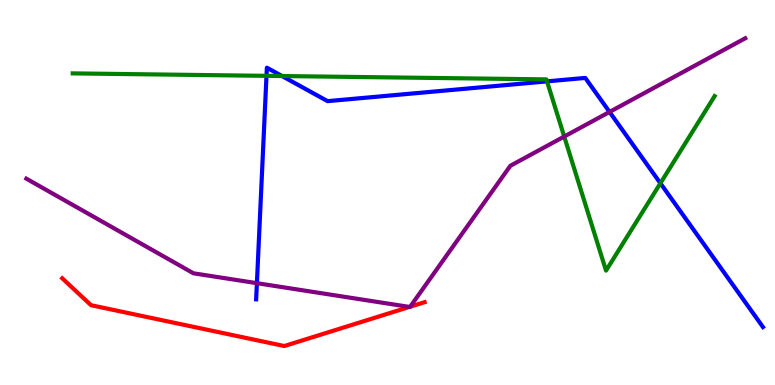[{'lines': ['blue', 'red'], 'intersections': []}, {'lines': ['green', 'red'], 'intersections': []}, {'lines': ['purple', 'red'], 'intersections': [{'x': 5.28, 'y': 2.03}, {'x': 5.29, 'y': 2.03}]}, {'lines': ['blue', 'green'], 'intersections': [{'x': 3.44, 'y': 8.03}, {'x': 3.64, 'y': 8.03}, {'x': 7.06, 'y': 7.89}, {'x': 8.52, 'y': 5.24}]}, {'lines': ['blue', 'purple'], 'intersections': [{'x': 3.31, 'y': 2.64}, {'x': 7.87, 'y': 7.09}]}, {'lines': ['green', 'purple'], 'intersections': [{'x': 7.28, 'y': 6.45}]}]